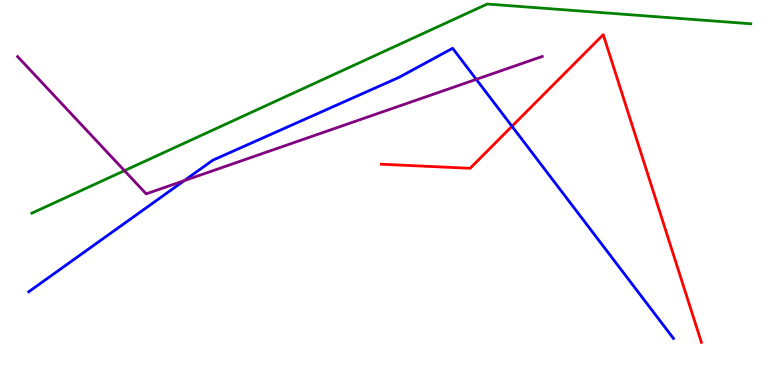[{'lines': ['blue', 'red'], 'intersections': [{'x': 6.61, 'y': 6.72}]}, {'lines': ['green', 'red'], 'intersections': []}, {'lines': ['purple', 'red'], 'intersections': []}, {'lines': ['blue', 'green'], 'intersections': []}, {'lines': ['blue', 'purple'], 'intersections': [{'x': 2.38, 'y': 5.31}, {'x': 6.15, 'y': 7.94}]}, {'lines': ['green', 'purple'], 'intersections': [{'x': 1.61, 'y': 5.57}]}]